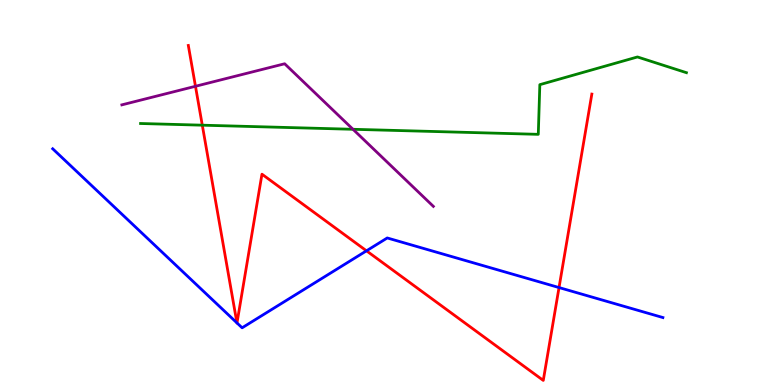[{'lines': ['blue', 'red'], 'intersections': [{'x': 3.06, 'y': 1.61}, {'x': 3.06, 'y': 1.61}, {'x': 4.73, 'y': 3.49}, {'x': 7.21, 'y': 2.53}]}, {'lines': ['green', 'red'], 'intersections': [{'x': 2.61, 'y': 6.75}]}, {'lines': ['purple', 'red'], 'intersections': [{'x': 2.52, 'y': 7.76}]}, {'lines': ['blue', 'green'], 'intersections': []}, {'lines': ['blue', 'purple'], 'intersections': []}, {'lines': ['green', 'purple'], 'intersections': [{'x': 4.55, 'y': 6.64}]}]